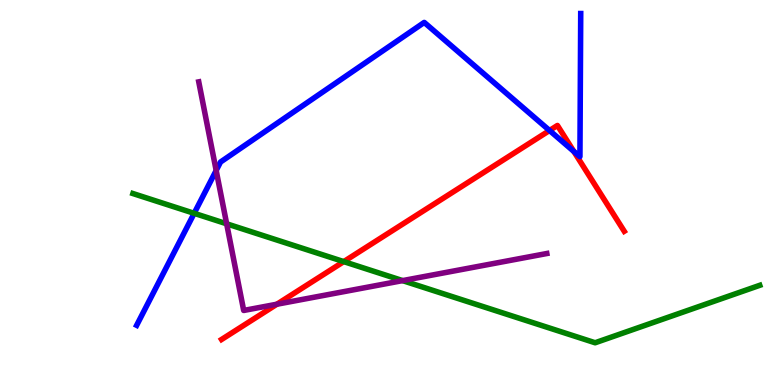[{'lines': ['blue', 'red'], 'intersections': [{'x': 7.09, 'y': 6.61}, {'x': 7.4, 'y': 6.07}]}, {'lines': ['green', 'red'], 'intersections': [{'x': 4.44, 'y': 3.2}]}, {'lines': ['purple', 'red'], 'intersections': [{'x': 3.57, 'y': 2.1}]}, {'lines': ['blue', 'green'], 'intersections': [{'x': 2.51, 'y': 4.46}]}, {'lines': ['blue', 'purple'], 'intersections': [{'x': 2.79, 'y': 5.57}]}, {'lines': ['green', 'purple'], 'intersections': [{'x': 2.92, 'y': 4.19}, {'x': 5.2, 'y': 2.71}]}]